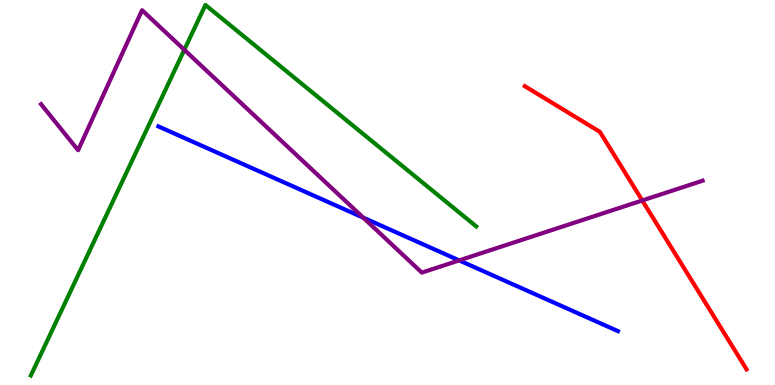[{'lines': ['blue', 'red'], 'intersections': []}, {'lines': ['green', 'red'], 'intersections': []}, {'lines': ['purple', 'red'], 'intersections': [{'x': 8.29, 'y': 4.79}]}, {'lines': ['blue', 'green'], 'intersections': []}, {'lines': ['blue', 'purple'], 'intersections': [{'x': 4.69, 'y': 4.35}, {'x': 5.92, 'y': 3.24}]}, {'lines': ['green', 'purple'], 'intersections': [{'x': 2.38, 'y': 8.71}]}]